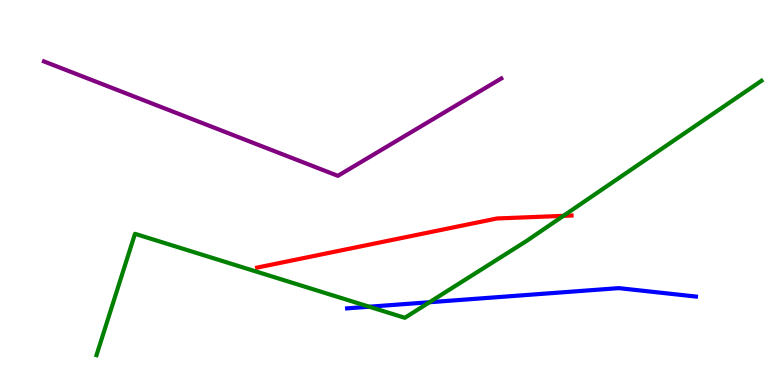[{'lines': ['blue', 'red'], 'intersections': []}, {'lines': ['green', 'red'], 'intersections': [{'x': 7.27, 'y': 4.39}]}, {'lines': ['purple', 'red'], 'intersections': []}, {'lines': ['blue', 'green'], 'intersections': [{'x': 4.76, 'y': 2.03}, {'x': 5.54, 'y': 2.15}]}, {'lines': ['blue', 'purple'], 'intersections': []}, {'lines': ['green', 'purple'], 'intersections': []}]